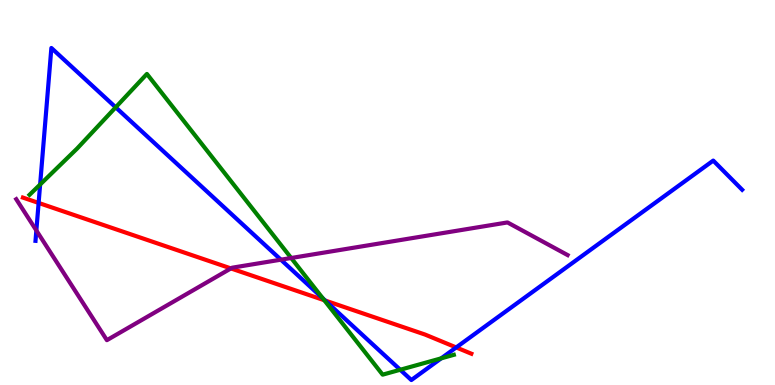[{'lines': ['blue', 'red'], 'intersections': [{'x': 0.498, 'y': 4.73}, {'x': 4.2, 'y': 2.19}, {'x': 5.89, 'y': 0.976}]}, {'lines': ['green', 'red'], 'intersections': [{'x': 4.18, 'y': 2.2}]}, {'lines': ['purple', 'red'], 'intersections': [{'x': 2.98, 'y': 3.03}]}, {'lines': ['blue', 'green'], 'intersections': [{'x': 0.518, 'y': 5.21}, {'x': 1.49, 'y': 7.21}, {'x': 4.17, 'y': 2.25}, {'x': 5.16, 'y': 0.396}, {'x': 5.69, 'y': 0.692}]}, {'lines': ['blue', 'purple'], 'intersections': [{'x': 0.469, 'y': 4.01}, {'x': 3.62, 'y': 3.25}]}, {'lines': ['green', 'purple'], 'intersections': [{'x': 3.76, 'y': 3.3}]}]